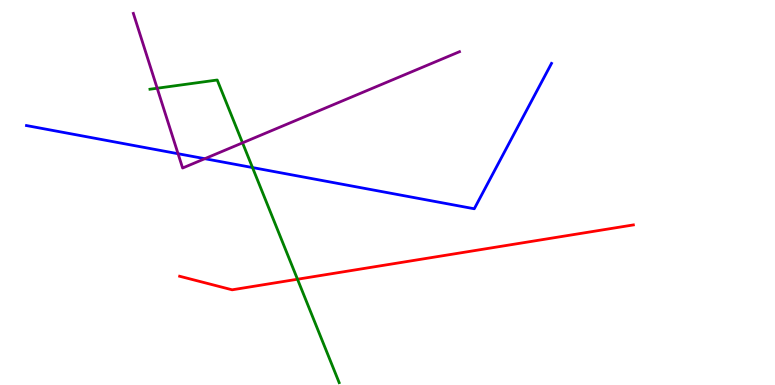[{'lines': ['blue', 'red'], 'intersections': []}, {'lines': ['green', 'red'], 'intersections': [{'x': 3.84, 'y': 2.75}]}, {'lines': ['purple', 'red'], 'intersections': []}, {'lines': ['blue', 'green'], 'intersections': [{'x': 3.26, 'y': 5.65}]}, {'lines': ['blue', 'purple'], 'intersections': [{'x': 2.3, 'y': 6.01}, {'x': 2.64, 'y': 5.88}]}, {'lines': ['green', 'purple'], 'intersections': [{'x': 2.03, 'y': 7.71}, {'x': 3.13, 'y': 6.29}]}]